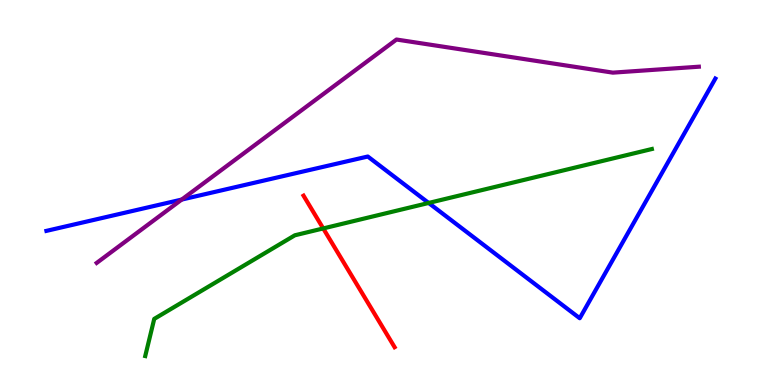[{'lines': ['blue', 'red'], 'intersections': []}, {'lines': ['green', 'red'], 'intersections': [{'x': 4.17, 'y': 4.07}]}, {'lines': ['purple', 'red'], 'intersections': []}, {'lines': ['blue', 'green'], 'intersections': [{'x': 5.53, 'y': 4.73}]}, {'lines': ['blue', 'purple'], 'intersections': [{'x': 2.34, 'y': 4.82}]}, {'lines': ['green', 'purple'], 'intersections': []}]